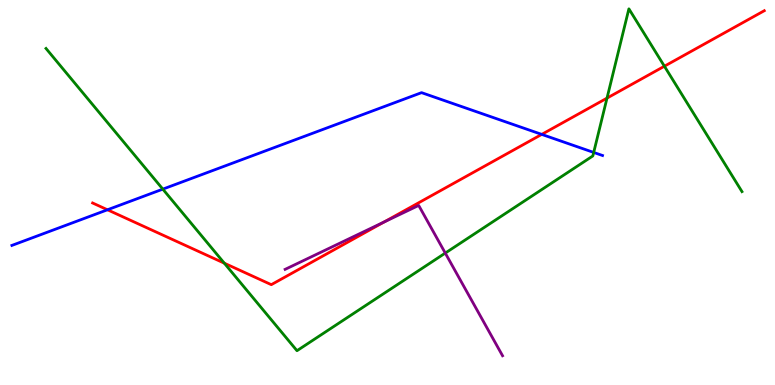[{'lines': ['blue', 'red'], 'intersections': [{'x': 1.39, 'y': 4.55}, {'x': 6.99, 'y': 6.51}]}, {'lines': ['green', 'red'], 'intersections': [{'x': 2.89, 'y': 3.16}, {'x': 7.83, 'y': 7.45}, {'x': 8.57, 'y': 8.28}]}, {'lines': ['purple', 'red'], 'intersections': [{'x': 4.96, 'y': 4.23}]}, {'lines': ['blue', 'green'], 'intersections': [{'x': 2.1, 'y': 5.09}, {'x': 7.66, 'y': 6.04}]}, {'lines': ['blue', 'purple'], 'intersections': []}, {'lines': ['green', 'purple'], 'intersections': [{'x': 5.75, 'y': 3.43}]}]